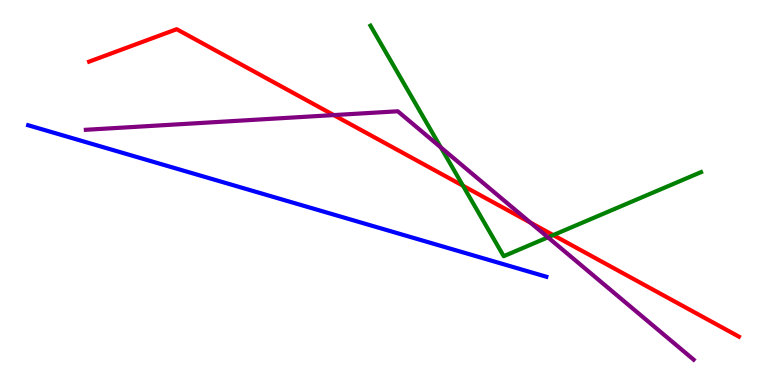[{'lines': ['blue', 'red'], 'intersections': []}, {'lines': ['green', 'red'], 'intersections': [{'x': 5.97, 'y': 5.18}, {'x': 7.14, 'y': 3.89}]}, {'lines': ['purple', 'red'], 'intersections': [{'x': 4.31, 'y': 7.01}, {'x': 6.84, 'y': 4.22}]}, {'lines': ['blue', 'green'], 'intersections': []}, {'lines': ['blue', 'purple'], 'intersections': []}, {'lines': ['green', 'purple'], 'intersections': [{'x': 5.69, 'y': 6.17}, {'x': 7.07, 'y': 3.84}]}]